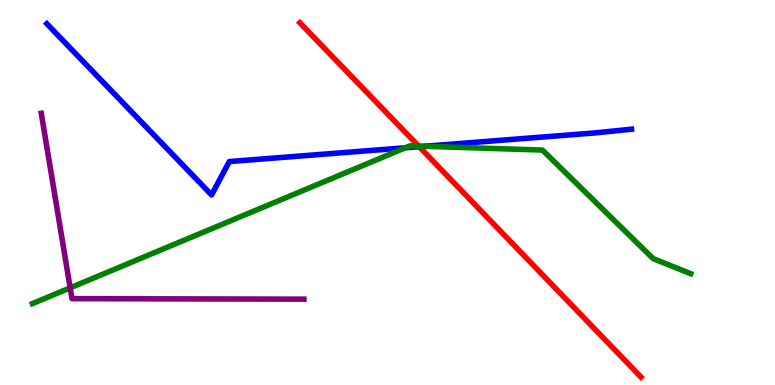[{'lines': ['blue', 'red'], 'intersections': [{'x': 5.41, 'y': 6.19}]}, {'lines': ['green', 'red'], 'intersections': [{'x': 5.4, 'y': 6.2}]}, {'lines': ['purple', 'red'], 'intersections': []}, {'lines': ['blue', 'green'], 'intersections': [{'x': 5.23, 'y': 6.16}, {'x': 5.47, 'y': 6.2}]}, {'lines': ['blue', 'purple'], 'intersections': []}, {'lines': ['green', 'purple'], 'intersections': [{'x': 0.905, 'y': 2.52}]}]